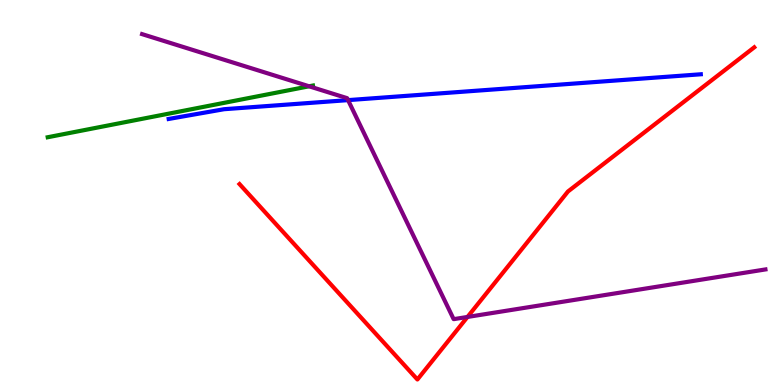[{'lines': ['blue', 'red'], 'intersections': []}, {'lines': ['green', 'red'], 'intersections': []}, {'lines': ['purple', 'red'], 'intersections': [{'x': 6.03, 'y': 1.77}]}, {'lines': ['blue', 'green'], 'intersections': []}, {'lines': ['blue', 'purple'], 'intersections': [{'x': 4.49, 'y': 7.4}]}, {'lines': ['green', 'purple'], 'intersections': [{'x': 3.99, 'y': 7.76}]}]